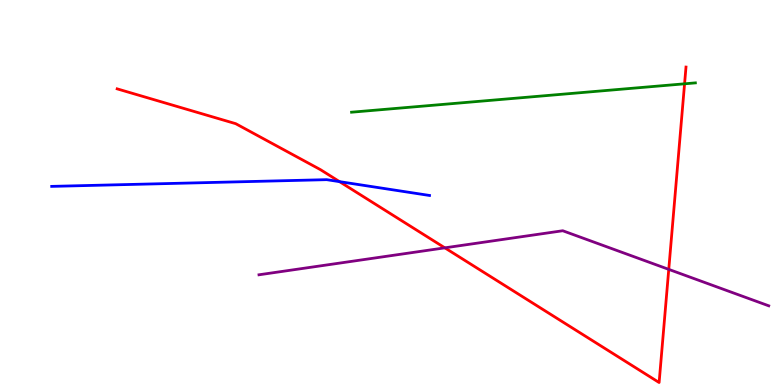[{'lines': ['blue', 'red'], 'intersections': [{'x': 4.38, 'y': 5.28}]}, {'lines': ['green', 'red'], 'intersections': [{'x': 8.83, 'y': 7.82}]}, {'lines': ['purple', 'red'], 'intersections': [{'x': 5.74, 'y': 3.56}, {'x': 8.63, 'y': 3.0}]}, {'lines': ['blue', 'green'], 'intersections': []}, {'lines': ['blue', 'purple'], 'intersections': []}, {'lines': ['green', 'purple'], 'intersections': []}]